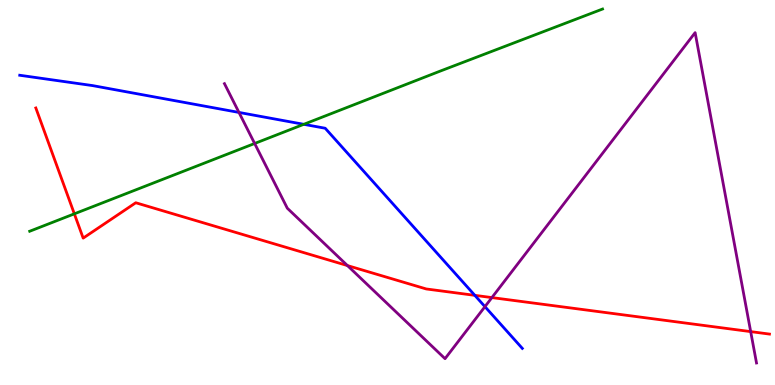[{'lines': ['blue', 'red'], 'intersections': [{'x': 6.13, 'y': 2.33}]}, {'lines': ['green', 'red'], 'intersections': [{'x': 0.959, 'y': 4.45}]}, {'lines': ['purple', 'red'], 'intersections': [{'x': 4.48, 'y': 3.1}, {'x': 6.35, 'y': 2.27}, {'x': 9.69, 'y': 1.39}]}, {'lines': ['blue', 'green'], 'intersections': [{'x': 3.92, 'y': 6.77}]}, {'lines': ['blue', 'purple'], 'intersections': [{'x': 3.08, 'y': 7.08}, {'x': 6.26, 'y': 2.04}]}, {'lines': ['green', 'purple'], 'intersections': [{'x': 3.29, 'y': 6.27}]}]